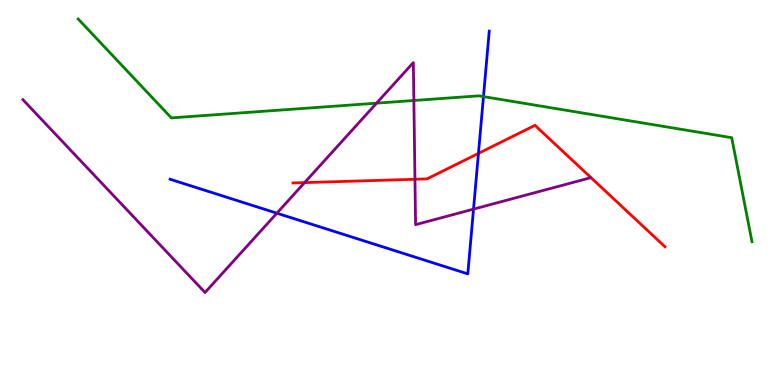[{'lines': ['blue', 'red'], 'intersections': [{'x': 6.17, 'y': 6.02}]}, {'lines': ['green', 'red'], 'intersections': []}, {'lines': ['purple', 'red'], 'intersections': [{'x': 3.93, 'y': 5.26}, {'x': 5.35, 'y': 5.34}]}, {'lines': ['blue', 'green'], 'intersections': [{'x': 6.24, 'y': 7.49}]}, {'lines': ['blue', 'purple'], 'intersections': [{'x': 3.57, 'y': 4.46}, {'x': 6.11, 'y': 4.57}]}, {'lines': ['green', 'purple'], 'intersections': [{'x': 4.86, 'y': 7.32}, {'x': 5.34, 'y': 7.39}]}]